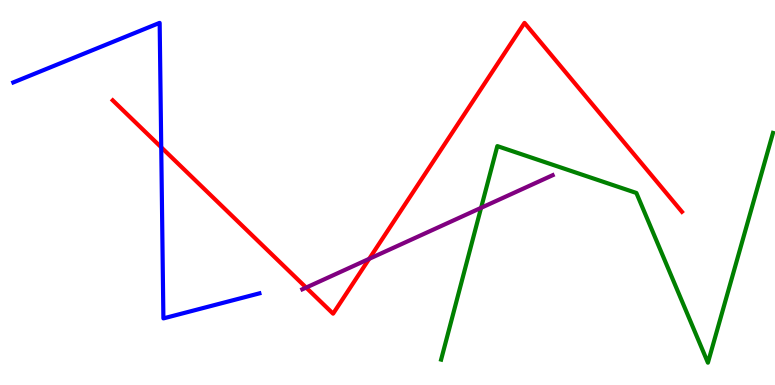[{'lines': ['blue', 'red'], 'intersections': [{'x': 2.08, 'y': 6.17}]}, {'lines': ['green', 'red'], 'intersections': []}, {'lines': ['purple', 'red'], 'intersections': [{'x': 3.95, 'y': 2.53}, {'x': 4.76, 'y': 3.28}]}, {'lines': ['blue', 'green'], 'intersections': []}, {'lines': ['blue', 'purple'], 'intersections': []}, {'lines': ['green', 'purple'], 'intersections': [{'x': 6.21, 'y': 4.6}]}]